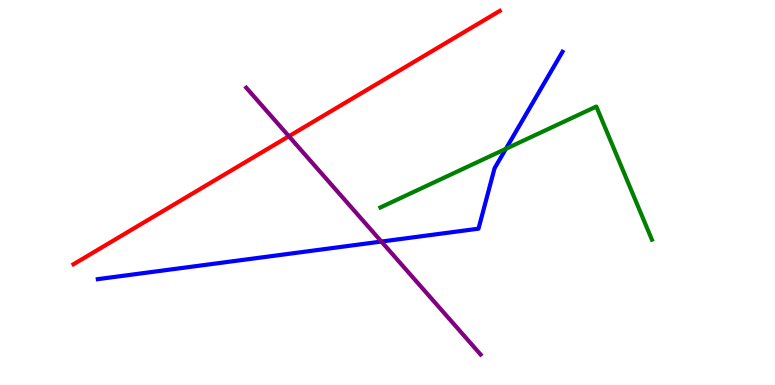[{'lines': ['blue', 'red'], 'intersections': []}, {'lines': ['green', 'red'], 'intersections': []}, {'lines': ['purple', 'red'], 'intersections': [{'x': 3.73, 'y': 6.46}]}, {'lines': ['blue', 'green'], 'intersections': [{'x': 6.53, 'y': 6.13}]}, {'lines': ['blue', 'purple'], 'intersections': [{'x': 4.92, 'y': 3.73}]}, {'lines': ['green', 'purple'], 'intersections': []}]